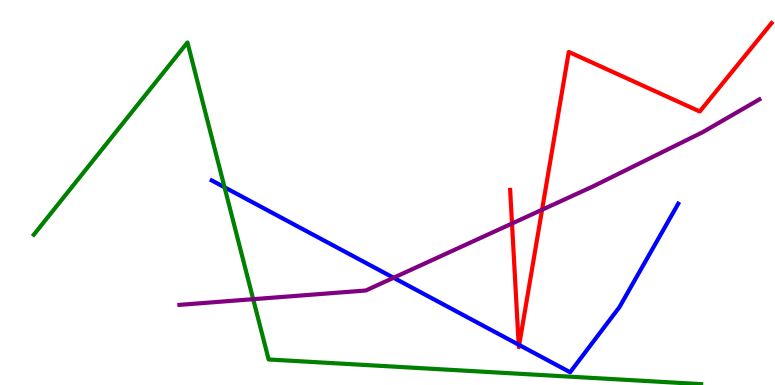[{'lines': ['blue', 'red'], 'intersections': [{'x': 6.69, 'y': 1.05}, {'x': 6.7, 'y': 1.04}]}, {'lines': ['green', 'red'], 'intersections': []}, {'lines': ['purple', 'red'], 'intersections': [{'x': 6.61, 'y': 4.19}, {'x': 6.99, 'y': 4.55}]}, {'lines': ['blue', 'green'], 'intersections': [{'x': 2.9, 'y': 5.14}]}, {'lines': ['blue', 'purple'], 'intersections': [{'x': 5.08, 'y': 2.79}]}, {'lines': ['green', 'purple'], 'intersections': [{'x': 3.27, 'y': 2.23}]}]